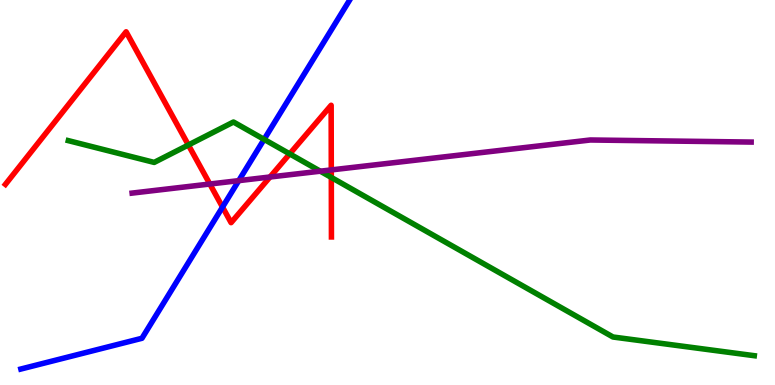[{'lines': ['blue', 'red'], 'intersections': [{'x': 2.87, 'y': 4.62}]}, {'lines': ['green', 'red'], 'intersections': [{'x': 2.43, 'y': 6.23}, {'x': 3.74, 'y': 6.0}, {'x': 4.27, 'y': 5.39}]}, {'lines': ['purple', 'red'], 'intersections': [{'x': 2.71, 'y': 5.22}, {'x': 3.48, 'y': 5.4}, {'x': 4.27, 'y': 5.59}]}, {'lines': ['blue', 'green'], 'intersections': [{'x': 3.41, 'y': 6.38}]}, {'lines': ['blue', 'purple'], 'intersections': [{'x': 3.08, 'y': 5.31}]}, {'lines': ['green', 'purple'], 'intersections': [{'x': 4.13, 'y': 5.55}]}]